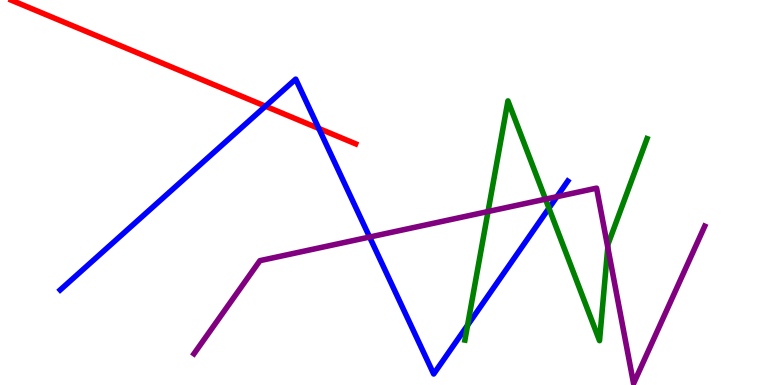[{'lines': ['blue', 'red'], 'intersections': [{'x': 3.43, 'y': 7.24}, {'x': 4.11, 'y': 6.66}]}, {'lines': ['green', 'red'], 'intersections': []}, {'lines': ['purple', 'red'], 'intersections': []}, {'lines': ['blue', 'green'], 'intersections': [{'x': 6.03, 'y': 1.55}, {'x': 7.08, 'y': 4.59}]}, {'lines': ['blue', 'purple'], 'intersections': [{'x': 4.77, 'y': 3.84}, {'x': 7.19, 'y': 4.89}]}, {'lines': ['green', 'purple'], 'intersections': [{'x': 6.3, 'y': 4.51}, {'x': 7.04, 'y': 4.83}, {'x': 7.84, 'y': 3.57}]}]